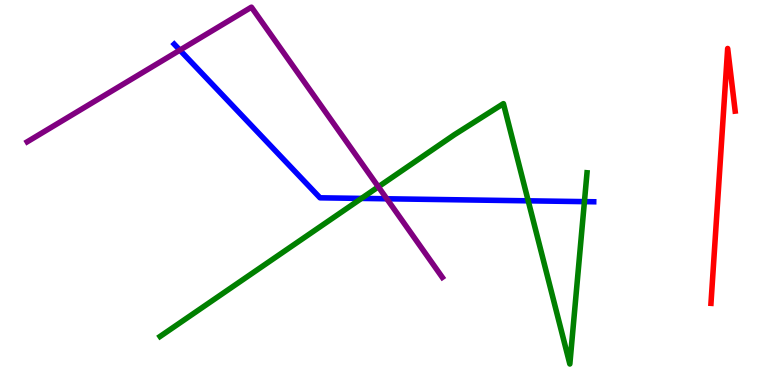[{'lines': ['blue', 'red'], 'intersections': []}, {'lines': ['green', 'red'], 'intersections': []}, {'lines': ['purple', 'red'], 'intersections': []}, {'lines': ['blue', 'green'], 'intersections': [{'x': 4.66, 'y': 4.85}, {'x': 6.82, 'y': 4.78}, {'x': 7.54, 'y': 4.76}]}, {'lines': ['blue', 'purple'], 'intersections': [{'x': 2.32, 'y': 8.7}, {'x': 4.99, 'y': 4.84}]}, {'lines': ['green', 'purple'], 'intersections': [{'x': 4.88, 'y': 5.15}]}]